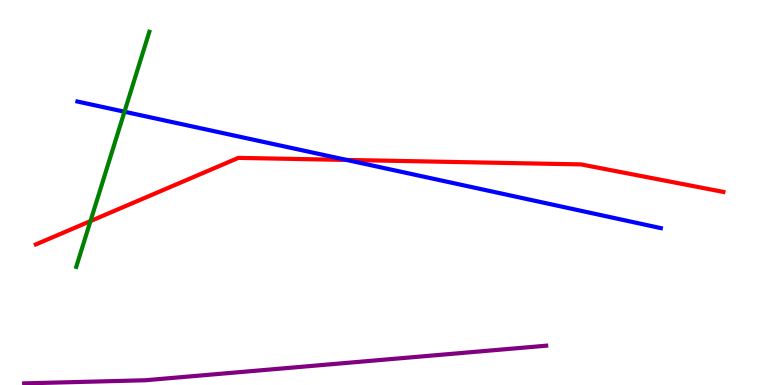[{'lines': ['blue', 'red'], 'intersections': [{'x': 4.47, 'y': 5.85}]}, {'lines': ['green', 'red'], 'intersections': [{'x': 1.17, 'y': 4.26}]}, {'lines': ['purple', 'red'], 'intersections': []}, {'lines': ['blue', 'green'], 'intersections': [{'x': 1.61, 'y': 7.1}]}, {'lines': ['blue', 'purple'], 'intersections': []}, {'lines': ['green', 'purple'], 'intersections': []}]